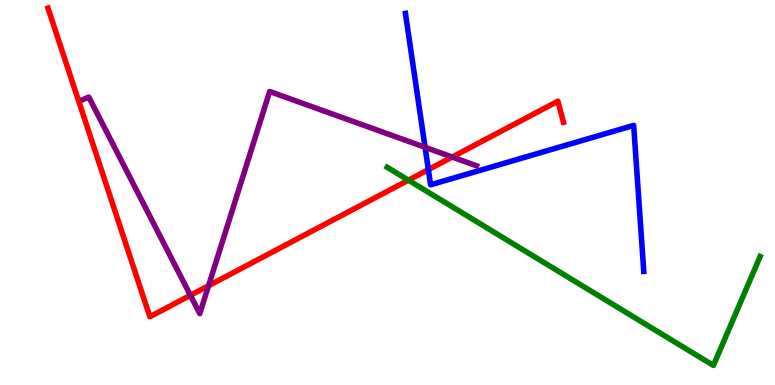[{'lines': ['blue', 'red'], 'intersections': [{'x': 5.53, 'y': 5.59}]}, {'lines': ['green', 'red'], 'intersections': [{'x': 5.27, 'y': 5.32}]}, {'lines': ['purple', 'red'], 'intersections': [{'x': 2.46, 'y': 2.33}, {'x': 2.69, 'y': 2.58}, {'x': 5.83, 'y': 5.92}]}, {'lines': ['blue', 'green'], 'intersections': []}, {'lines': ['blue', 'purple'], 'intersections': [{'x': 5.48, 'y': 6.17}]}, {'lines': ['green', 'purple'], 'intersections': []}]